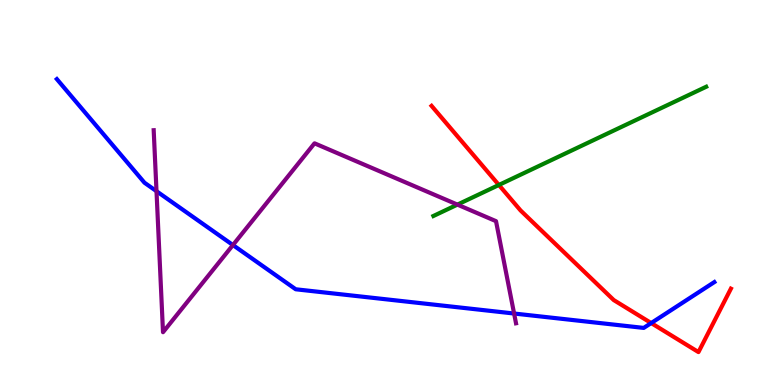[{'lines': ['blue', 'red'], 'intersections': [{'x': 8.4, 'y': 1.61}]}, {'lines': ['green', 'red'], 'intersections': [{'x': 6.44, 'y': 5.2}]}, {'lines': ['purple', 'red'], 'intersections': []}, {'lines': ['blue', 'green'], 'intersections': []}, {'lines': ['blue', 'purple'], 'intersections': [{'x': 2.02, 'y': 5.03}, {'x': 3.01, 'y': 3.64}, {'x': 6.63, 'y': 1.86}]}, {'lines': ['green', 'purple'], 'intersections': [{'x': 5.9, 'y': 4.69}]}]